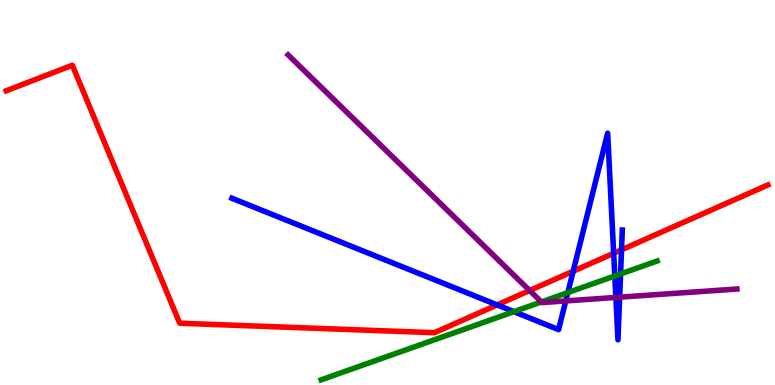[{'lines': ['blue', 'red'], 'intersections': [{'x': 6.41, 'y': 2.08}, {'x': 7.4, 'y': 2.96}, {'x': 7.92, 'y': 3.42}, {'x': 8.02, 'y': 3.51}]}, {'lines': ['green', 'red'], 'intersections': []}, {'lines': ['purple', 'red'], 'intersections': [{'x': 6.83, 'y': 2.45}]}, {'lines': ['blue', 'green'], 'intersections': [{'x': 6.63, 'y': 1.9}, {'x': 7.33, 'y': 2.4}, {'x': 7.93, 'y': 2.83}, {'x': 8.01, 'y': 2.88}]}, {'lines': ['blue', 'purple'], 'intersections': [{'x': 7.3, 'y': 2.18}, {'x': 7.95, 'y': 2.27}, {'x': 8.0, 'y': 2.28}]}, {'lines': ['green', 'purple'], 'intersections': [{'x': 6.99, 'y': 2.16}]}]